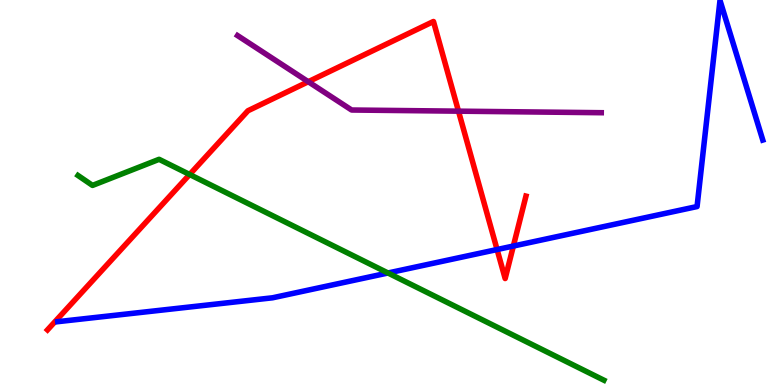[{'lines': ['blue', 'red'], 'intersections': [{'x': 6.41, 'y': 3.52}, {'x': 6.62, 'y': 3.61}]}, {'lines': ['green', 'red'], 'intersections': [{'x': 2.45, 'y': 5.47}]}, {'lines': ['purple', 'red'], 'intersections': [{'x': 3.98, 'y': 7.88}, {'x': 5.92, 'y': 7.11}]}, {'lines': ['blue', 'green'], 'intersections': [{'x': 5.01, 'y': 2.91}]}, {'lines': ['blue', 'purple'], 'intersections': []}, {'lines': ['green', 'purple'], 'intersections': []}]